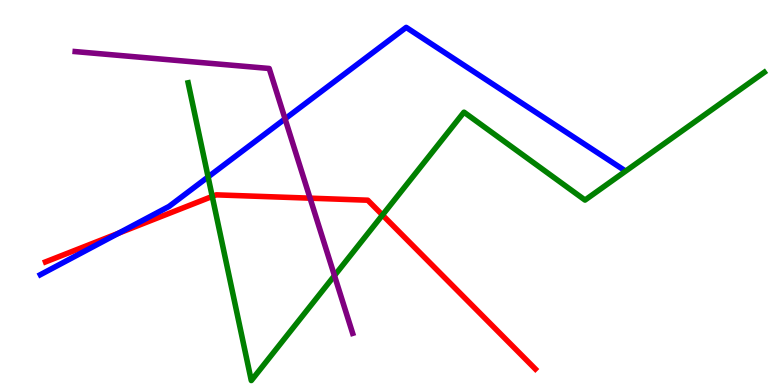[{'lines': ['blue', 'red'], 'intersections': [{'x': 1.53, 'y': 3.94}]}, {'lines': ['green', 'red'], 'intersections': [{'x': 2.74, 'y': 4.9}, {'x': 4.94, 'y': 4.41}]}, {'lines': ['purple', 'red'], 'intersections': [{'x': 4.0, 'y': 4.85}]}, {'lines': ['blue', 'green'], 'intersections': [{'x': 2.69, 'y': 5.4}]}, {'lines': ['blue', 'purple'], 'intersections': [{'x': 3.68, 'y': 6.91}]}, {'lines': ['green', 'purple'], 'intersections': [{'x': 4.32, 'y': 2.84}]}]